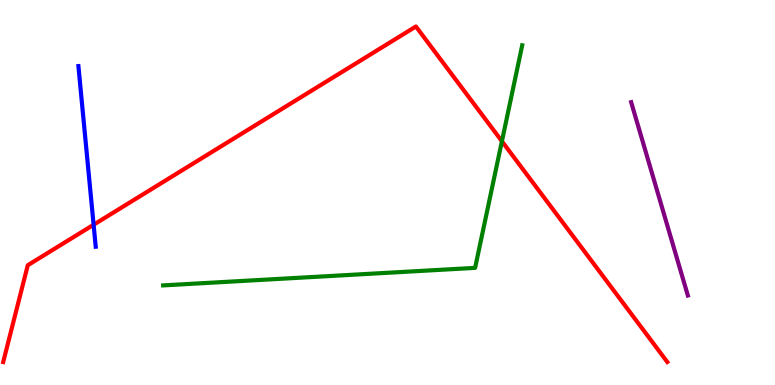[{'lines': ['blue', 'red'], 'intersections': [{'x': 1.21, 'y': 4.16}]}, {'lines': ['green', 'red'], 'intersections': [{'x': 6.48, 'y': 6.33}]}, {'lines': ['purple', 'red'], 'intersections': []}, {'lines': ['blue', 'green'], 'intersections': []}, {'lines': ['blue', 'purple'], 'intersections': []}, {'lines': ['green', 'purple'], 'intersections': []}]